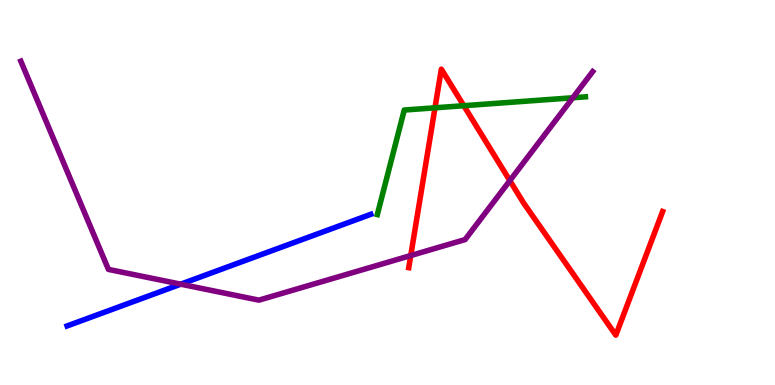[{'lines': ['blue', 'red'], 'intersections': []}, {'lines': ['green', 'red'], 'intersections': [{'x': 5.61, 'y': 7.2}, {'x': 5.98, 'y': 7.25}]}, {'lines': ['purple', 'red'], 'intersections': [{'x': 5.3, 'y': 3.36}, {'x': 6.58, 'y': 5.31}]}, {'lines': ['blue', 'green'], 'intersections': []}, {'lines': ['blue', 'purple'], 'intersections': [{'x': 2.33, 'y': 2.62}]}, {'lines': ['green', 'purple'], 'intersections': [{'x': 7.39, 'y': 7.46}]}]